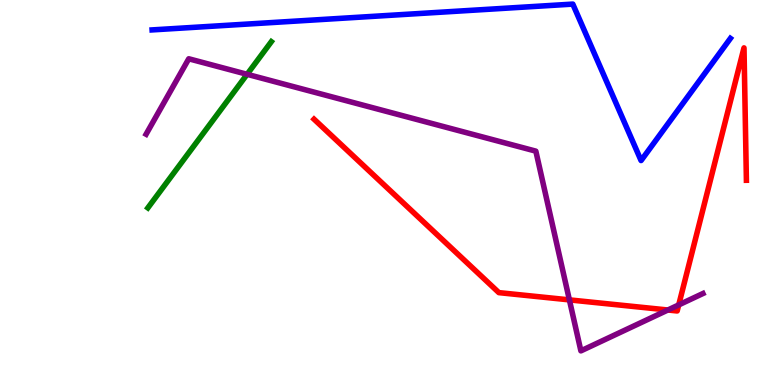[{'lines': ['blue', 'red'], 'intersections': []}, {'lines': ['green', 'red'], 'intersections': []}, {'lines': ['purple', 'red'], 'intersections': [{'x': 7.35, 'y': 2.21}, {'x': 8.62, 'y': 1.95}, {'x': 8.76, 'y': 2.08}]}, {'lines': ['blue', 'green'], 'intersections': []}, {'lines': ['blue', 'purple'], 'intersections': []}, {'lines': ['green', 'purple'], 'intersections': [{'x': 3.19, 'y': 8.07}]}]